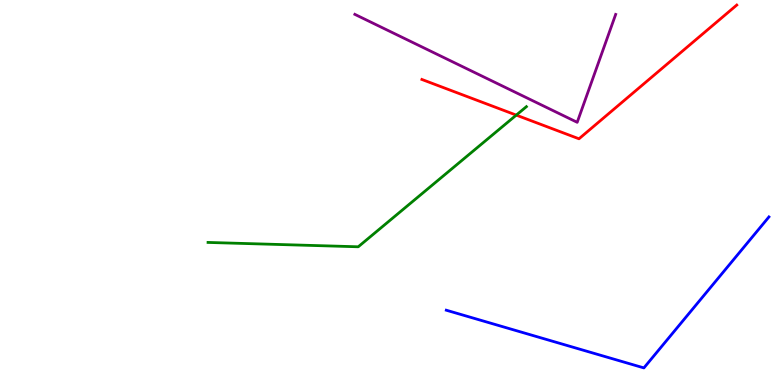[{'lines': ['blue', 'red'], 'intersections': []}, {'lines': ['green', 'red'], 'intersections': [{'x': 6.66, 'y': 7.01}]}, {'lines': ['purple', 'red'], 'intersections': []}, {'lines': ['blue', 'green'], 'intersections': []}, {'lines': ['blue', 'purple'], 'intersections': []}, {'lines': ['green', 'purple'], 'intersections': []}]